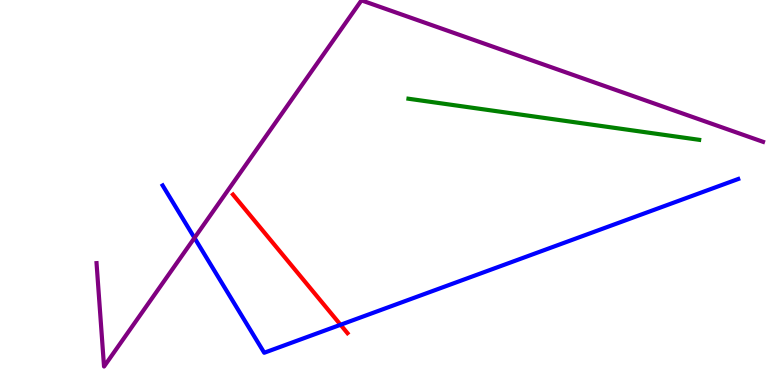[{'lines': ['blue', 'red'], 'intersections': [{'x': 4.39, 'y': 1.56}]}, {'lines': ['green', 'red'], 'intersections': []}, {'lines': ['purple', 'red'], 'intersections': []}, {'lines': ['blue', 'green'], 'intersections': []}, {'lines': ['blue', 'purple'], 'intersections': [{'x': 2.51, 'y': 3.82}]}, {'lines': ['green', 'purple'], 'intersections': []}]